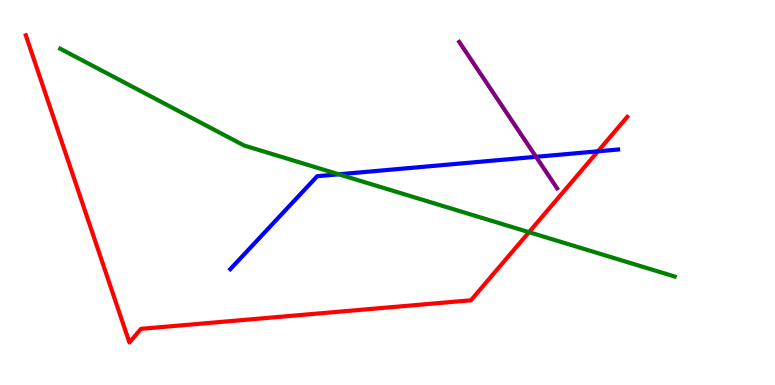[{'lines': ['blue', 'red'], 'intersections': [{'x': 7.72, 'y': 6.07}]}, {'lines': ['green', 'red'], 'intersections': [{'x': 6.83, 'y': 3.97}]}, {'lines': ['purple', 'red'], 'intersections': []}, {'lines': ['blue', 'green'], 'intersections': [{'x': 4.37, 'y': 5.47}]}, {'lines': ['blue', 'purple'], 'intersections': [{'x': 6.92, 'y': 5.93}]}, {'lines': ['green', 'purple'], 'intersections': []}]